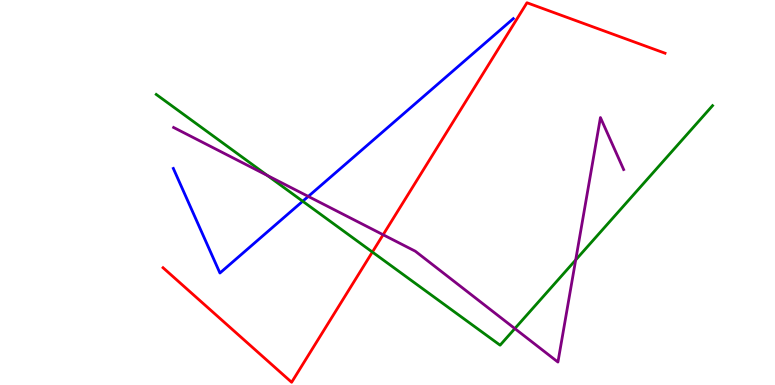[{'lines': ['blue', 'red'], 'intersections': []}, {'lines': ['green', 'red'], 'intersections': [{'x': 4.8, 'y': 3.45}]}, {'lines': ['purple', 'red'], 'intersections': [{'x': 4.94, 'y': 3.9}]}, {'lines': ['blue', 'green'], 'intersections': [{'x': 3.91, 'y': 4.77}]}, {'lines': ['blue', 'purple'], 'intersections': [{'x': 3.98, 'y': 4.9}]}, {'lines': ['green', 'purple'], 'intersections': [{'x': 3.45, 'y': 5.44}, {'x': 6.64, 'y': 1.47}, {'x': 7.43, 'y': 3.25}]}]